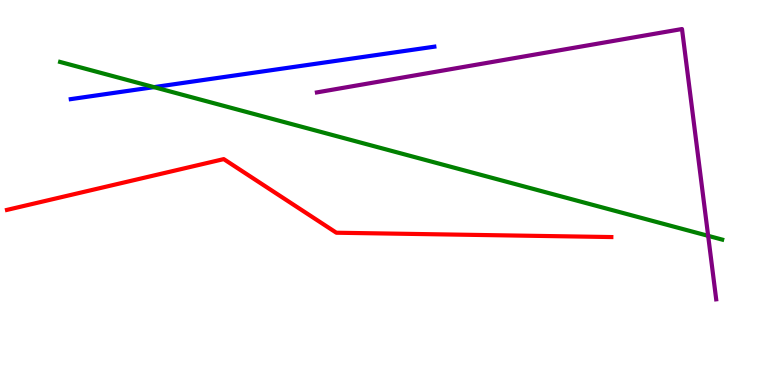[{'lines': ['blue', 'red'], 'intersections': []}, {'lines': ['green', 'red'], 'intersections': []}, {'lines': ['purple', 'red'], 'intersections': []}, {'lines': ['blue', 'green'], 'intersections': [{'x': 1.99, 'y': 7.74}]}, {'lines': ['blue', 'purple'], 'intersections': []}, {'lines': ['green', 'purple'], 'intersections': [{'x': 9.14, 'y': 3.87}]}]